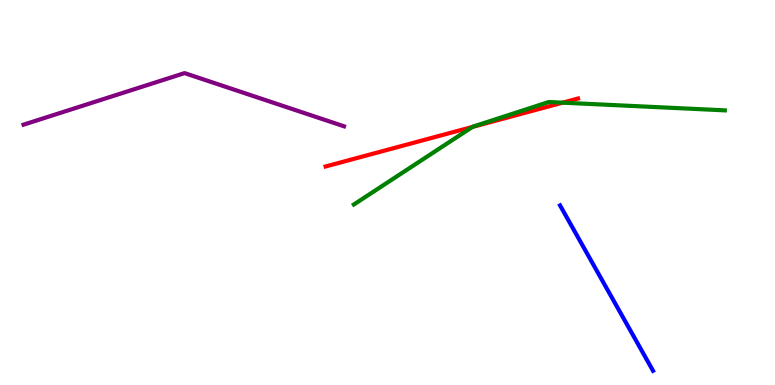[{'lines': ['blue', 'red'], 'intersections': []}, {'lines': ['green', 'red'], 'intersections': [{'x': 6.1, 'y': 6.7}, {'x': 7.26, 'y': 7.33}]}, {'lines': ['purple', 'red'], 'intersections': []}, {'lines': ['blue', 'green'], 'intersections': []}, {'lines': ['blue', 'purple'], 'intersections': []}, {'lines': ['green', 'purple'], 'intersections': []}]